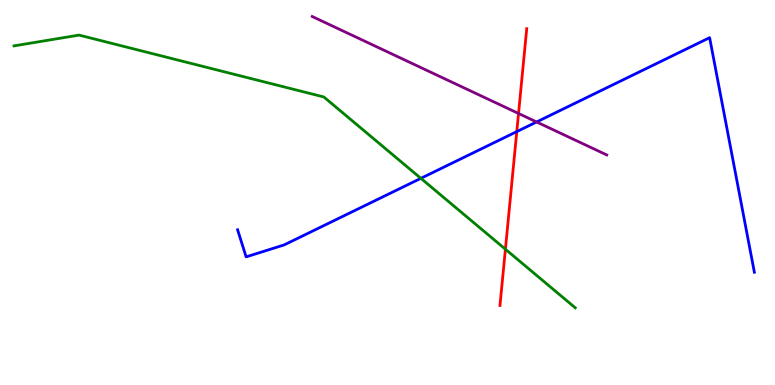[{'lines': ['blue', 'red'], 'intersections': [{'x': 6.67, 'y': 6.58}]}, {'lines': ['green', 'red'], 'intersections': [{'x': 6.52, 'y': 3.53}]}, {'lines': ['purple', 'red'], 'intersections': [{'x': 6.69, 'y': 7.05}]}, {'lines': ['blue', 'green'], 'intersections': [{'x': 5.43, 'y': 5.37}]}, {'lines': ['blue', 'purple'], 'intersections': [{'x': 6.92, 'y': 6.83}]}, {'lines': ['green', 'purple'], 'intersections': []}]